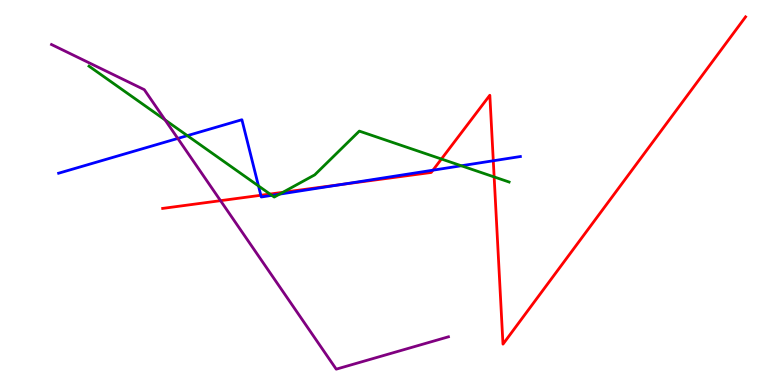[{'lines': ['blue', 'red'], 'intersections': [{'x': 3.37, 'y': 4.93}, {'x': 4.4, 'y': 5.21}, {'x': 5.59, 'y': 5.58}, {'x': 6.37, 'y': 5.82}]}, {'lines': ['green', 'red'], 'intersections': [{'x': 3.48, 'y': 4.96}, {'x': 3.65, 'y': 5.0}, {'x': 5.7, 'y': 5.87}, {'x': 6.38, 'y': 5.4}]}, {'lines': ['purple', 'red'], 'intersections': [{'x': 2.85, 'y': 4.79}]}, {'lines': ['blue', 'green'], 'intersections': [{'x': 2.42, 'y': 6.48}, {'x': 3.34, 'y': 5.17}, {'x': 3.51, 'y': 4.93}, {'x': 3.61, 'y': 4.96}, {'x': 5.95, 'y': 5.69}]}, {'lines': ['blue', 'purple'], 'intersections': [{'x': 2.29, 'y': 6.4}]}, {'lines': ['green', 'purple'], 'intersections': [{'x': 2.13, 'y': 6.89}]}]